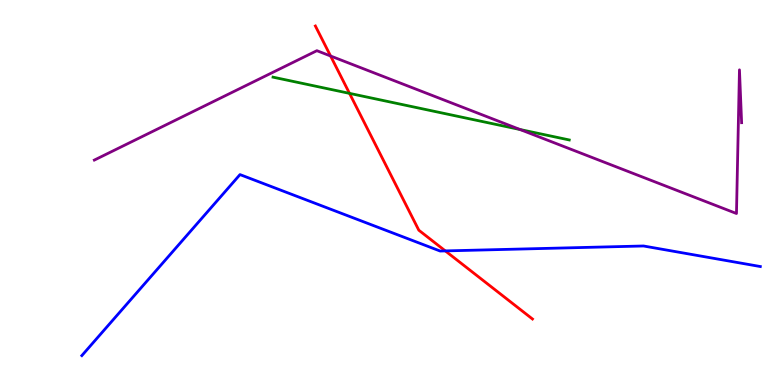[{'lines': ['blue', 'red'], 'intersections': [{'x': 5.75, 'y': 3.48}]}, {'lines': ['green', 'red'], 'intersections': [{'x': 4.51, 'y': 7.57}]}, {'lines': ['purple', 'red'], 'intersections': [{'x': 4.27, 'y': 8.55}]}, {'lines': ['blue', 'green'], 'intersections': []}, {'lines': ['blue', 'purple'], 'intersections': []}, {'lines': ['green', 'purple'], 'intersections': [{'x': 6.71, 'y': 6.64}]}]